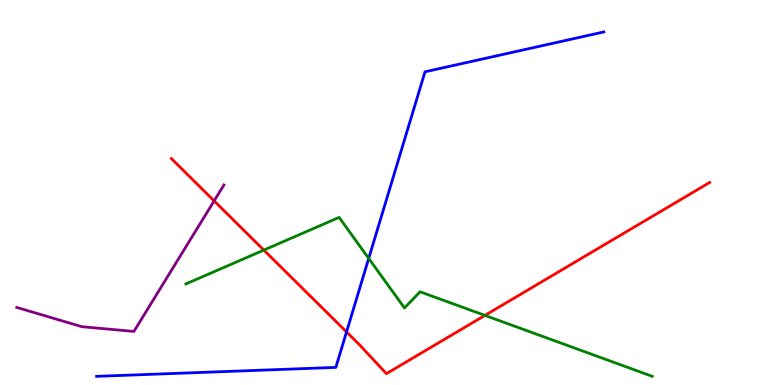[{'lines': ['blue', 'red'], 'intersections': [{'x': 4.47, 'y': 1.38}]}, {'lines': ['green', 'red'], 'intersections': [{'x': 3.4, 'y': 3.5}, {'x': 6.26, 'y': 1.81}]}, {'lines': ['purple', 'red'], 'intersections': [{'x': 2.76, 'y': 4.78}]}, {'lines': ['blue', 'green'], 'intersections': [{'x': 4.76, 'y': 3.29}]}, {'lines': ['blue', 'purple'], 'intersections': []}, {'lines': ['green', 'purple'], 'intersections': []}]